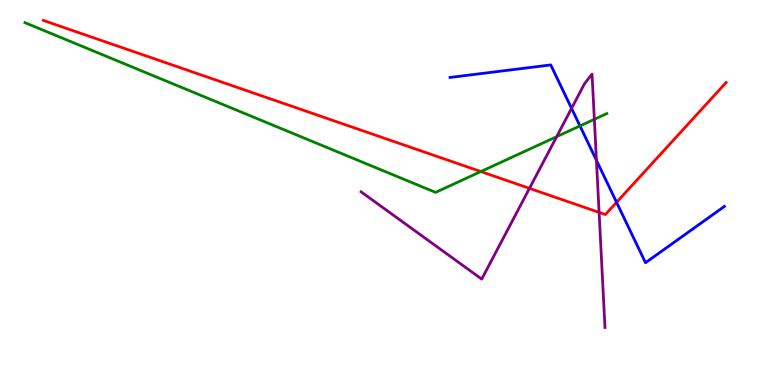[{'lines': ['blue', 'red'], 'intersections': [{'x': 7.96, 'y': 4.75}]}, {'lines': ['green', 'red'], 'intersections': [{'x': 6.2, 'y': 5.54}]}, {'lines': ['purple', 'red'], 'intersections': [{'x': 6.83, 'y': 5.11}, {'x': 7.73, 'y': 4.48}]}, {'lines': ['blue', 'green'], 'intersections': [{'x': 7.48, 'y': 6.73}]}, {'lines': ['blue', 'purple'], 'intersections': [{'x': 7.37, 'y': 7.19}, {'x': 7.7, 'y': 5.84}]}, {'lines': ['green', 'purple'], 'intersections': [{'x': 7.18, 'y': 6.45}, {'x': 7.67, 'y': 6.9}]}]